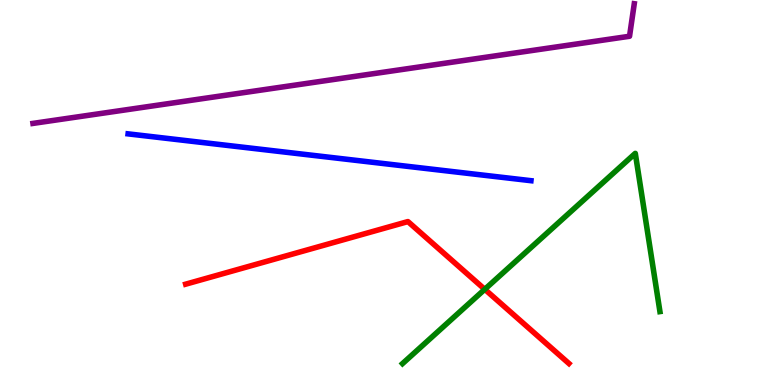[{'lines': ['blue', 'red'], 'intersections': []}, {'lines': ['green', 'red'], 'intersections': [{'x': 6.26, 'y': 2.49}]}, {'lines': ['purple', 'red'], 'intersections': []}, {'lines': ['blue', 'green'], 'intersections': []}, {'lines': ['blue', 'purple'], 'intersections': []}, {'lines': ['green', 'purple'], 'intersections': []}]